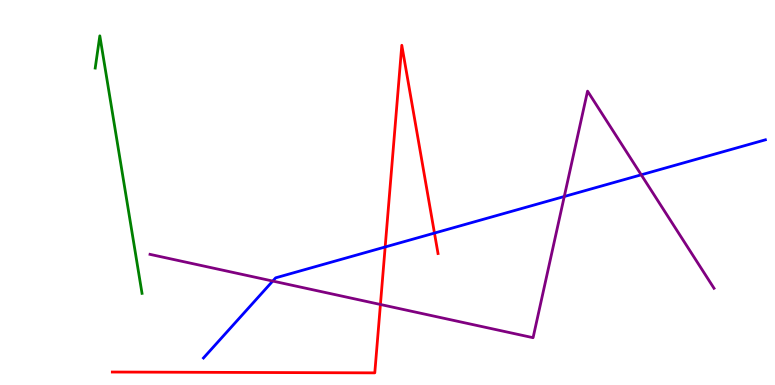[{'lines': ['blue', 'red'], 'intersections': [{'x': 4.97, 'y': 3.59}, {'x': 5.61, 'y': 3.95}]}, {'lines': ['green', 'red'], 'intersections': []}, {'lines': ['purple', 'red'], 'intersections': [{'x': 4.91, 'y': 2.09}]}, {'lines': ['blue', 'green'], 'intersections': []}, {'lines': ['blue', 'purple'], 'intersections': [{'x': 3.52, 'y': 2.7}, {'x': 7.28, 'y': 4.9}, {'x': 8.27, 'y': 5.46}]}, {'lines': ['green', 'purple'], 'intersections': []}]